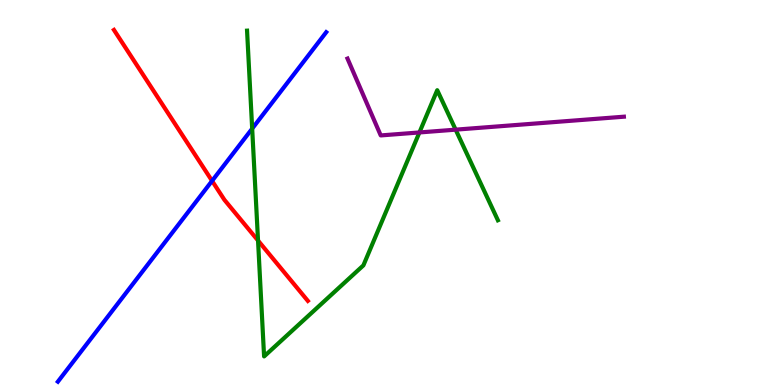[{'lines': ['blue', 'red'], 'intersections': [{'x': 2.74, 'y': 5.3}]}, {'lines': ['green', 'red'], 'intersections': [{'x': 3.33, 'y': 3.75}]}, {'lines': ['purple', 'red'], 'intersections': []}, {'lines': ['blue', 'green'], 'intersections': [{'x': 3.25, 'y': 6.66}]}, {'lines': ['blue', 'purple'], 'intersections': []}, {'lines': ['green', 'purple'], 'intersections': [{'x': 5.41, 'y': 6.56}, {'x': 5.88, 'y': 6.63}]}]